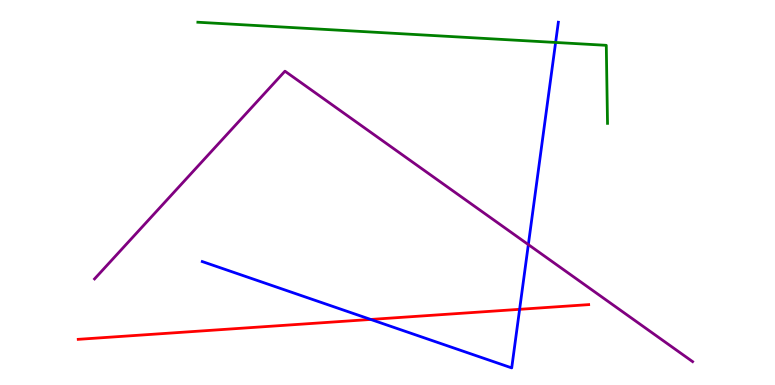[{'lines': ['blue', 'red'], 'intersections': [{'x': 4.78, 'y': 1.7}, {'x': 6.7, 'y': 1.97}]}, {'lines': ['green', 'red'], 'intersections': []}, {'lines': ['purple', 'red'], 'intersections': []}, {'lines': ['blue', 'green'], 'intersections': [{'x': 7.17, 'y': 8.9}]}, {'lines': ['blue', 'purple'], 'intersections': [{'x': 6.82, 'y': 3.65}]}, {'lines': ['green', 'purple'], 'intersections': []}]